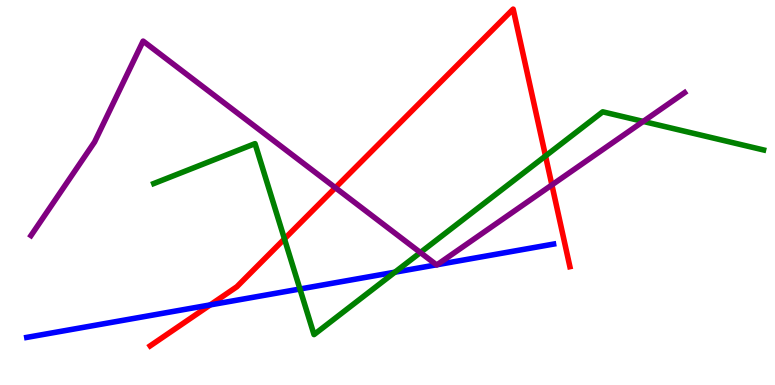[{'lines': ['blue', 'red'], 'intersections': [{'x': 2.71, 'y': 2.08}]}, {'lines': ['green', 'red'], 'intersections': [{'x': 3.67, 'y': 3.8}, {'x': 7.04, 'y': 5.95}]}, {'lines': ['purple', 'red'], 'intersections': [{'x': 4.33, 'y': 5.12}, {'x': 7.12, 'y': 5.2}]}, {'lines': ['blue', 'green'], 'intersections': [{'x': 3.87, 'y': 2.49}, {'x': 5.1, 'y': 2.93}]}, {'lines': ['blue', 'purple'], 'intersections': [{'x': 5.63, 'y': 3.12}, {'x': 5.64, 'y': 3.12}]}, {'lines': ['green', 'purple'], 'intersections': [{'x': 5.42, 'y': 3.44}, {'x': 8.3, 'y': 6.85}]}]